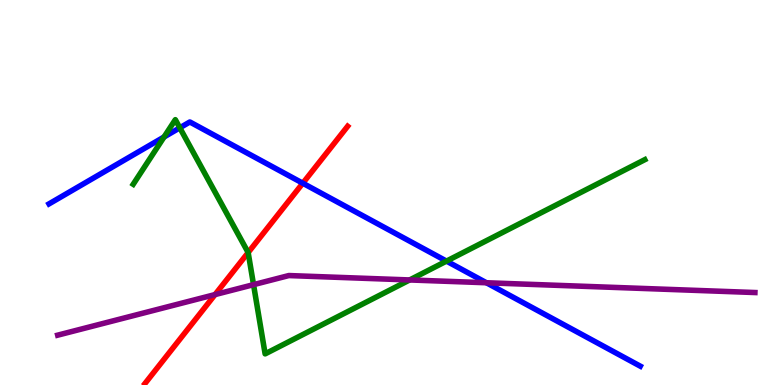[{'lines': ['blue', 'red'], 'intersections': [{'x': 3.91, 'y': 5.24}]}, {'lines': ['green', 'red'], 'intersections': [{'x': 3.2, 'y': 3.44}]}, {'lines': ['purple', 'red'], 'intersections': [{'x': 2.77, 'y': 2.35}]}, {'lines': ['blue', 'green'], 'intersections': [{'x': 2.12, 'y': 6.44}, {'x': 2.32, 'y': 6.68}, {'x': 5.76, 'y': 3.22}]}, {'lines': ['blue', 'purple'], 'intersections': [{'x': 6.28, 'y': 2.66}]}, {'lines': ['green', 'purple'], 'intersections': [{'x': 3.27, 'y': 2.61}, {'x': 5.29, 'y': 2.73}]}]